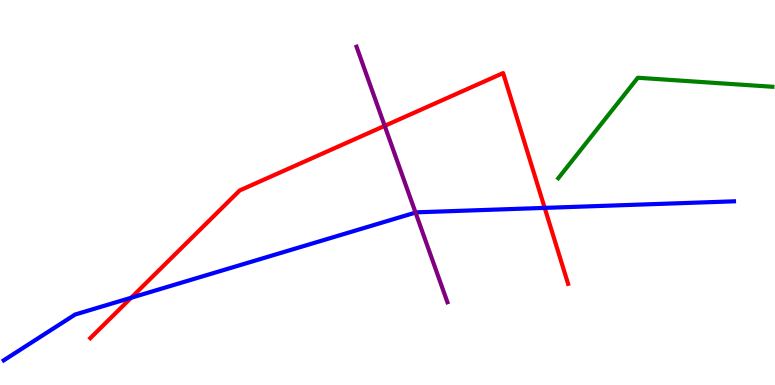[{'lines': ['blue', 'red'], 'intersections': [{'x': 1.69, 'y': 2.27}, {'x': 7.03, 'y': 4.6}]}, {'lines': ['green', 'red'], 'intersections': []}, {'lines': ['purple', 'red'], 'intersections': [{'x': 4.96, 'y': 6.73}]}, {'lines': ['blue', 'green'], 'intersections': []}, {'lines': ['blue', 'purple'], 'intersections': [{'x': 5.36, 'y': 4.48}]}, {'lines': ['green', 'purple'], 'intersections': []}]